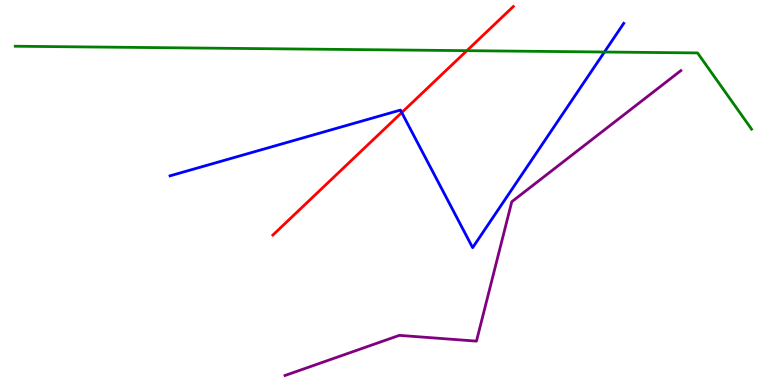[{'lines': ['blue', 'red'], 'intersections': [{'x': 5.18, 'y': 7.08}]}, {'lines': ['green', 'red'], 'intersections': [{'x': 6.02, 'y': 8.68}]}, {'lines': ['purple', 'red'], 'intersections': []}, {'lines': ['blue', 'green'], 'intersections': [{'x': 7.8, 'y': 8.65}]}, {'lines': ['blue', 'purple'], 'intersections': []}, {'lines': ['green', 'purple'], 'intersections': []}]